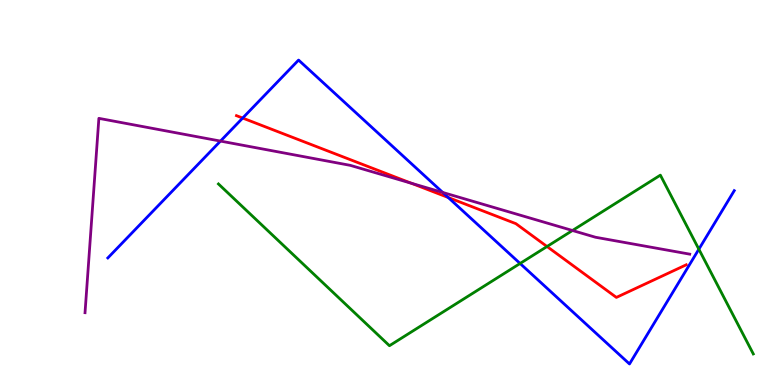[{'lines': ['blue', 'red'], 'intersections': [{'x': 3.13, 'y': 6.93}, {'x': 5.78, 'y': 4.87}]}, {'lines': ['green', 'red'], 'intersections': [{'x': 7.06, 'y': 3.6}]}, {'lines': ['purple', 'red'], 'intersections': [{'x': 5.31, 'y': 5.24}]}, {'lines': ['blue', 'green'], 'intersections': [{'x': 6.71, 'y': 3.16}, {'x': 9.02, 'y': 3.53}]}, {'lines': ['blue', 'purple'], 'intersections': [{'x': 2.84, 'y': 6.34}, {'x': 5.71, 'y': 5.0}]}, {'lines': ['green', 'purple'], 'intersections': [{'x': 7.39, 'y': 4.01}]}]